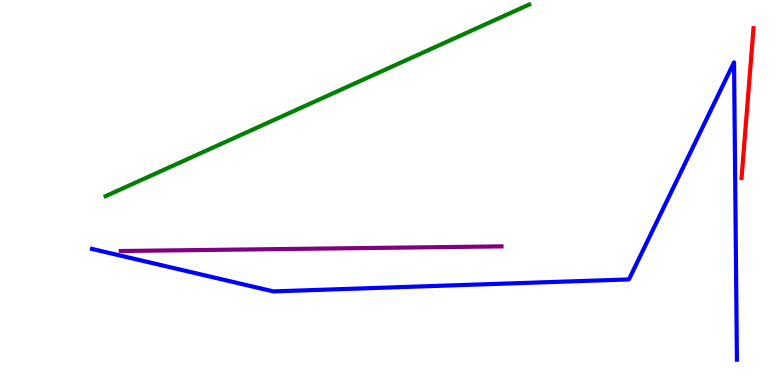[{'lines': ['blue', 'red'], 'intersections': []}, {'lines': ['green', 'red'], 'intersections': []}, {'lines': ['purple', 'red'], 'intersections': []}, {'lines': ['blue', 'green'], 'intersections': []}, {'lines': ['blue', 'purple'], 'intersections': []}, {'lines': ['green', 'purple'], 'intersections': []}]